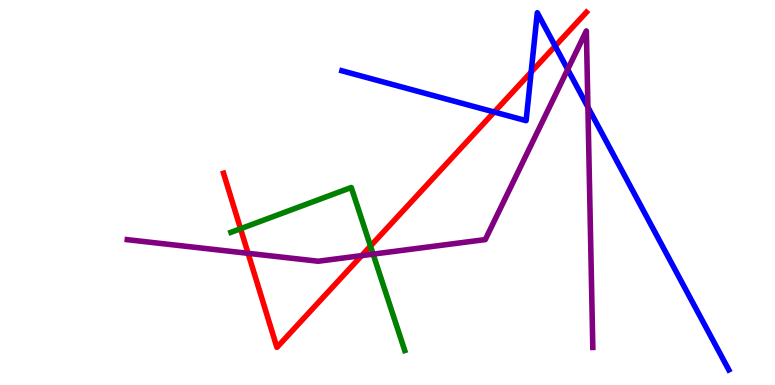[{'lines': ['blue', 'red'], 'intersections': [{'x': 6.38, 'y': 7.09}, {'x': 6.85, 'y': 8.13}, {'x': 7.16, 'y': 8.8}]}, {'lines': ['green', 'red'], 'intersections': [{'x': 3.1, 'y': 4.06}, {'x': 4.78, 'y': 3.61}]}, {'lines': ['purple', 'red'], 'intersections': [{'x': 3.2, 'y': 3.42}, {'x': 4.67, 'y': 3.36}]}, {'lines': ['blue', 'green'], 'intersections': []}, {'lines': ['blue', 'purple'], 'intersections': [{'x': 7.33, 'y': 8.2}, {'x': 7.59, 'y': 7.22}]}, {'lines': ['green', 'purple'], 'intersections': [{'x': 4.81, 'y': 3.4}]}]